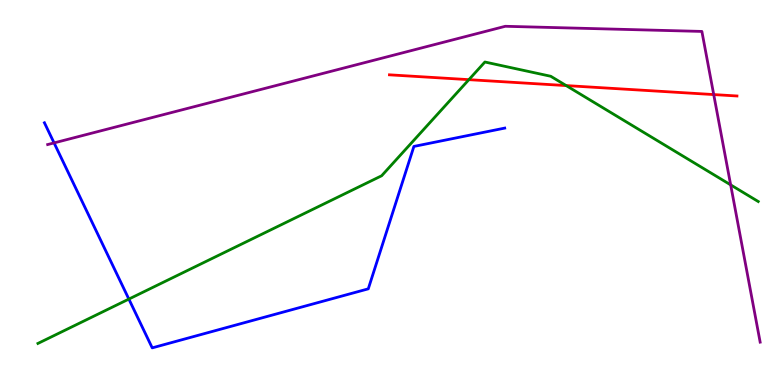[{'lines': ['blue', 'red'], 'intersections': []}, {'lines': ['green', 'red'], 'intersections': [{'x': 6.05, 'y': 7.93}, {'x': 7.31, 'y': 7.78}]}, {'lines': ['purple', 'red'], 'intersections': [{'x': 9.21, 'y': 7.54}]}, {'lines': ['blue', 'green'], 'intersections': [{'x': 1.66, 'y': 2.23}]}, {'lines': ['blue', 'purple'], 'intersections': [{'x': 0.698, 'y': 6.29}]}, {'lines': ['green', 'purple'], 'intersections': [{'x': 9.43, 'y': 5.2}]}]